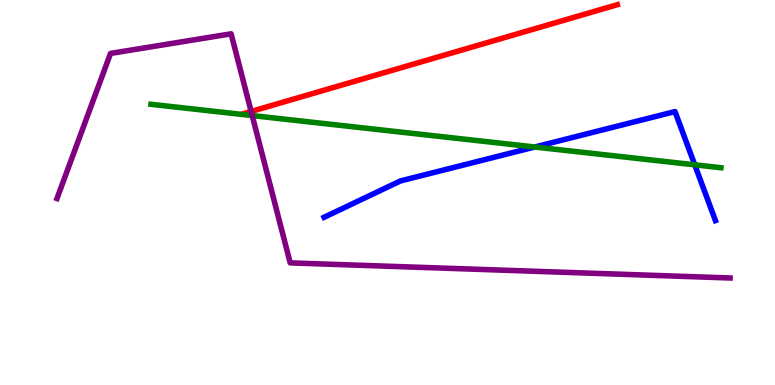[{'lines': ['blue', 'red'], 'intersections': []}, {'lines': ['green', 'red'], 'intersections': []}, {'lines': ['purple', 'red'], 'intersections': [{'x': 3.24, 'y': 7.1}]}, {'lines': ['blue', 'green'], 'intersections': [{'x': 6.9, 'y': 6.18}, {'x': 8.96, 'y': 5.72}]}, {'lines': ['blue', 'purple'], 'intersections': []}, {'lines': ['green', 'purple'], 'intersections': [{'x': 3.25, 'y': 7.0}]}]